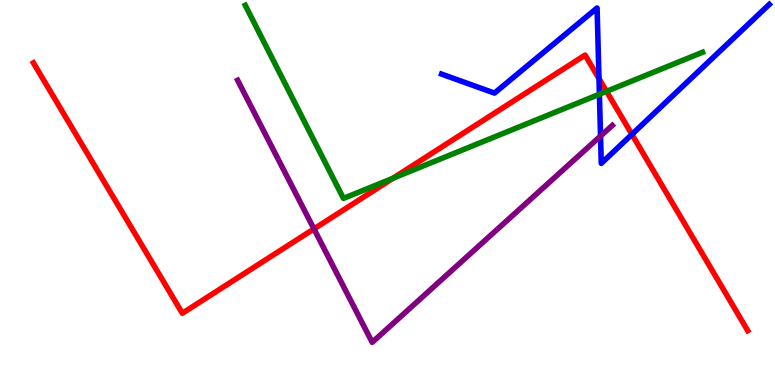[{'lines': ['blue', 'red'], 'intersections': [{'x': 7.73, 'y': 7.96}, {'x': 8.15, 'y': 6.51}]}, {'lines': ['green', 'red'], 'intersections': [{'x': 5.07, 'y': 5.37}, {'x': 7.83, 'y': 7.63}]}, {'lines': ['purple', 'red'], 'intersections': [{'x': 4.05, 'y': 4.05}]}, {'lines': ['blue', 'green'], 'intersections': [{'x': 7.73, 'y': 7.55}]}, {'lines': ['blue', 'purple'], 'intersections': [{'x': 7.75, 'y': 6.47}]}, {'lines': ['green', 'purple'], 'intersections': []}]